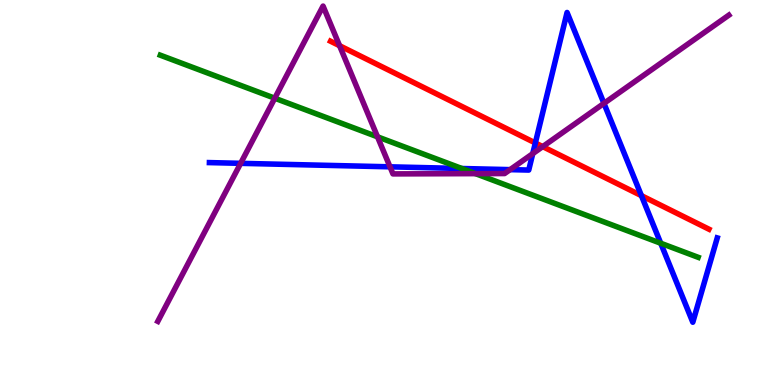[{'lines': ['blue', 'red'], 'intersections': [{'x': 6.91, 'y': 6.29}, {'x': 8.28, 'y': 4.92}]}, {'lines': ['green', 'red'], 'intersections': []}, {'lines': ['purple', 'red'], 'intersections': [{'x': 4.38, 'y': 8.81}, {'x': 7.0, 'y': 6.19}]}, {'lines': ['blue', 'green'], 'intersections': [{'x': 5.96, 'y': 5.62}, {'x': 8.53, 'y': 3.68}]}, {'lines': ['blue', 'purple'], 'intersections': [{'x': 3.11, 'y': 5.76}, {'x': 5.03, 'y': 5.67}, {'x': 6.58, 'y': 5.59}, {'x': 6.87, 'y': 6.01}, {'x': 7.79, 'y': 7.32}]}, {'lines': ['green', 'purple'], 'intersections': [{'x': 3.55, 'y': 7.45}, {'x': 4.87, 'y': 6.45}, {'x': 6.14, 'y': 5.49}]}]